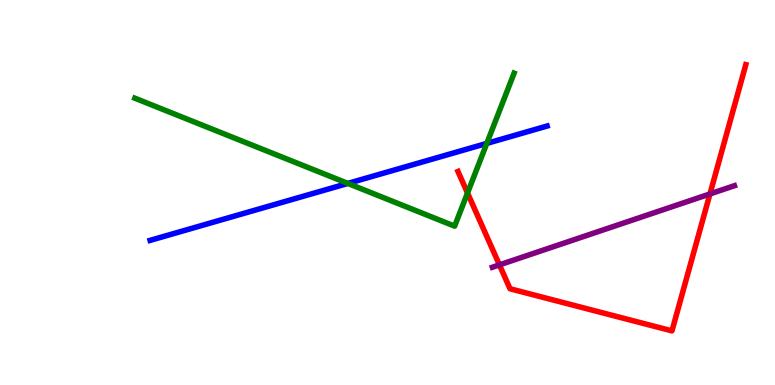[{'lines': ['blue', 'red'], 'intersections': []}, {'lines': ['green', 'red'], 'intersections': [{'x': 6.03, 'y': 4.99}]}, {'lines': ['purple', 'red'], 'intersections': [{'x': 6.44, 'y': 3.12}, {'x': 9.16, 'y': 4.96}]}, {'lines': ['blue', 'green'], 'intersections': [{'x': 4.49, 'y': 5.24}, {'x': 6.28, 'y': 6.28}]}, {'lines': ['blue', 'purple'], 'intersections': []}, {'lines': ['green', 'purple'], 'intersections': []}]